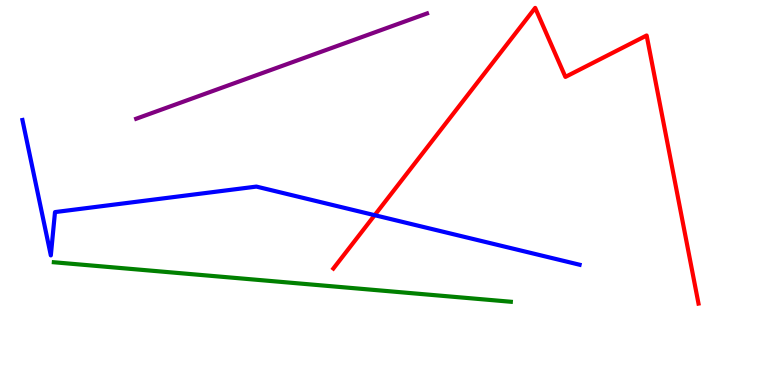[{'lines': ['blue', 'red'], 'intersections': [{'x': 4.83, 'y': 4.41}]}, {'lines': ['green', 'red'], 'intersections': []}, {'lines': ['purple', 'red'], 'intersections': []}, {'lines': ['blue', 'green'], 'intersections': []}, {'lines': ['blue', 'purple'], 'intersections': []}, {'lines': ['green', 'purple'], 'intersections': []}]